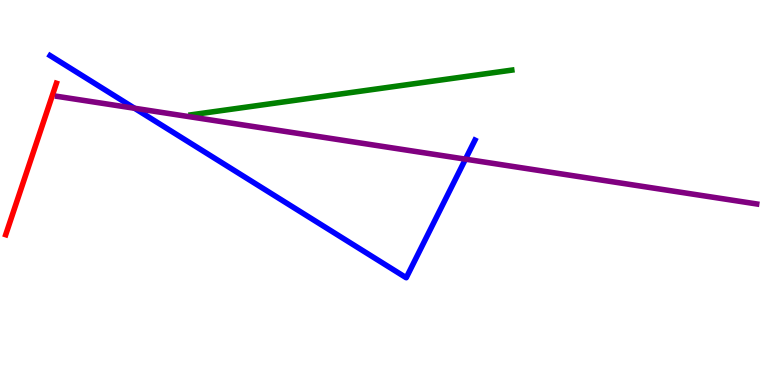[{'lines': ['blue', 'red'], 'intersections': []}, {'lines': ['green', 'red'], 'intersections': []}, {'lines': ['purple', 'red'], 'intersections': []}, {'lines': ['blue', 'green'], 'intersections': []}, {'lines': ['blue', 'purple'], 'intersections': [{'x': 1.74, 'y': 7.19}, {'x': 6.01, 'y': 5.87}]}, {'lines': ['green', 'purple'], 'intersections': []}]